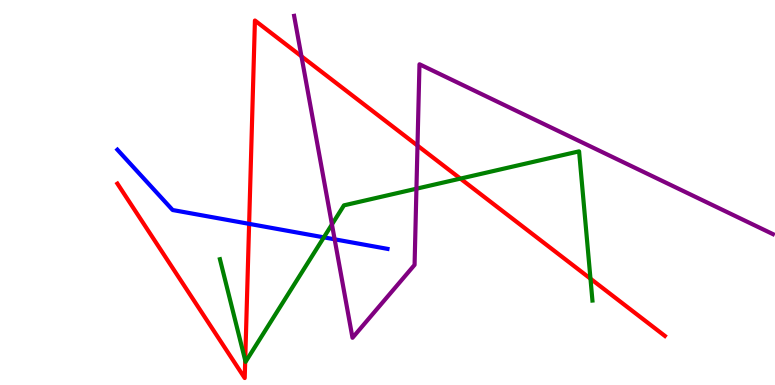[{'lines': ['blue', 'red'], 'intersections': [{'x': 3.21, 'y': 4.19}]}, {'lines': ['green', 'red'], 'intersections': [{'x': 3.16, 'y': 0.638}, {'x': 5.94, 'y': 5.36}, {'x': 7.62, 'y': 2.76}]}, {'lines': ['purple', 'red'], 'intersections': [{'x': 3.89, 'y': 8.54}, {'x': 5.39, 'y': 6.22}]}, {'lines': ['blue', 'green'], 'intersections': [{'x': 4.18, 'y': 3.83}]}, {'lines': ['blue', 'purple'], 'intersections': [{'x': 4.32, 'y': 3.78}]}, {'lines': ['green', 'purple'], 'intersections': [{'x': 4.28, 'y': 4.17}, {'x': 5.37, 'y': 5.1}]}]